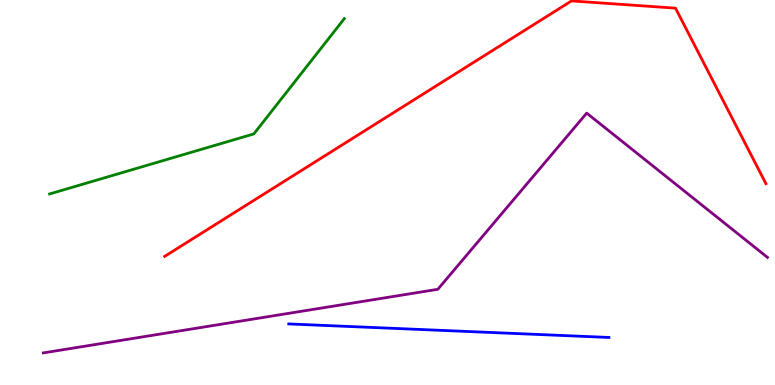[{'lines': ['blue', 'red'], 'intersections': []}, {'lines': ['green', 'red'], 'intersections': []}, {'lines': ['purple', 'red'], 'intersections': []}, {'lines': ['blue', 'green'], 'intersections': []}, {'lines': ['blue', 'purple'], 'intersections': []}, {'lines': ['green', 'purple'], 'intersections': []}]